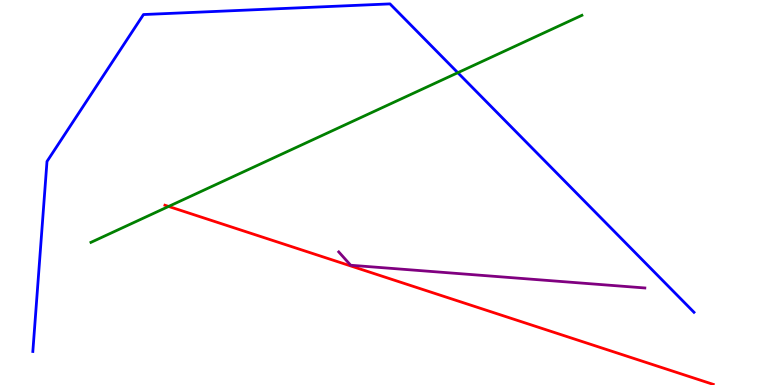[{'lines': ['blue', 'red'], 'intersections': []}, {'lines': ['green', 'red'], 'intersections': [{'x': 2.18, 'y': 4.64}]}, {'lines': ['purple', 'red'], 'intersections': []}, {'lines': ['blue', 'green'], 'intersections': [{'x': 5.91, 'y': 8.11}]}, {'lines': ['blue', 'purple'], 'intersections': []}, {'lines': ['green', 'purple'], 'intersections': []}]